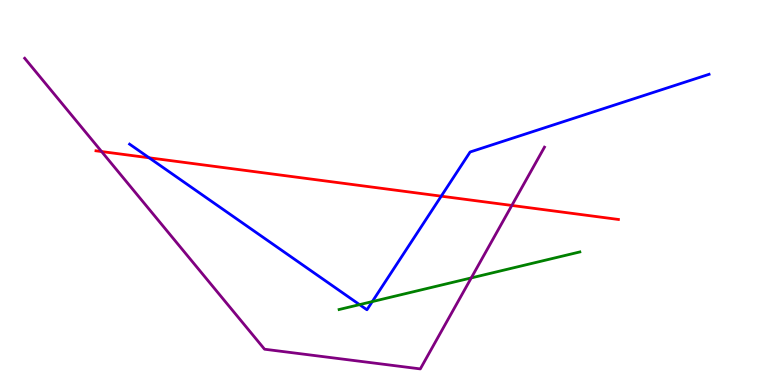[{'lines': ['blue', 'red'], 'intersections': [{'x': 1.92, 'y': 5.9}, {'x': 5.69, 'y': 4.9}]}, {'lines': ['green', 'red'], 'intersections': []}, {'lines': ['purple', 'red'], 'intersections': [{'x': 1.31, 'y': 6.06}, {'x': 6.6, 'y': 4.66}]}, {'lines': ['blue', 'green'], 'intersections': [{'x': 4.64, 'y': 2.09}, {'x': 4.8, 'y': 2.17}]}, {'lines': ['blue', 'purple'], 'intersections': []}, {'lines': ['green', 'purple'], 'intersections': [{'x': 6.08, 'y': 2.78}]}]